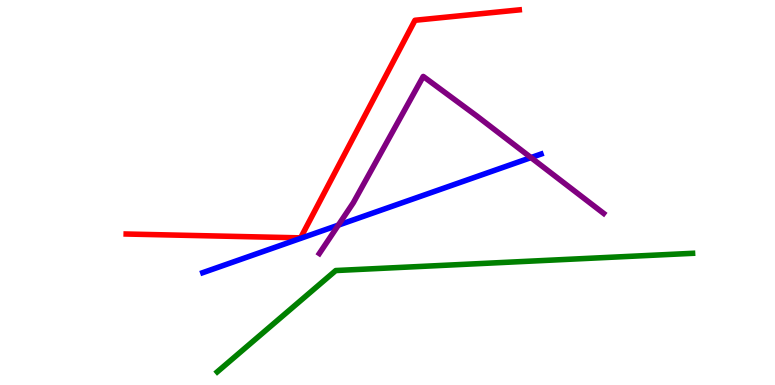[{'lines': ['blue', 'red'], 'intersections': []}, {'lines': ['green', 'red'], 'intersections': []}, {'lines': ['purple', 'red'], 'intersections': []}, {'lines': ['blue', 'green'], 'intersections': []}, {'lines': ['blue', 'purple'], 'intersections': [{'x': 4.37, 'y': 4.15}, {'x': 6.85, 'y': 5.91}]}, {'lines': ['green', 'purple'], 'intersections': []}]